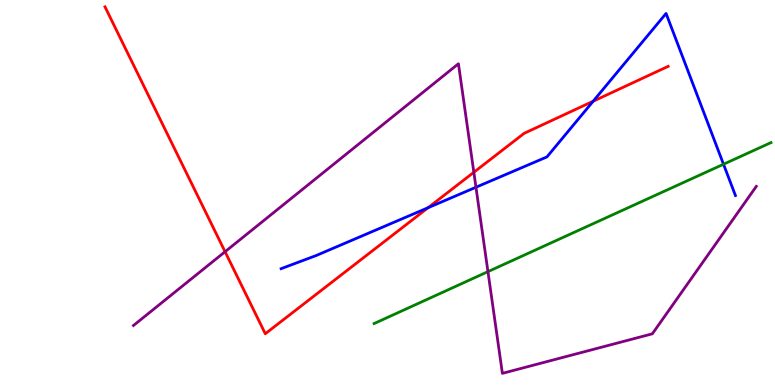[{'lines': ['blue', 'red'], 'intersections': [{'x': 5.52, 'y': 4.6}, {'x': 7.65, 'y': 7.37}]}, {'lines': ['green', 'red'], 'intersections': []}, {'lines': ['purple', 'red'], 'intersections': [{'x': 2.9, 'y': 3.46}, {'x': 6.11, 'y': 5.53}]}, {'lines': ['blue', 'green'], 'intersections': [{'x': 9.34, 'y': 5.73}]}, {'lines': ['blue', 'purple'], 'intersections': [{'x': 6.14, 'y': 5.14}]}, {'lines': ['green', 'purple'], 'intersections': [{'x': 6.3, 'y': 2.94}]}]